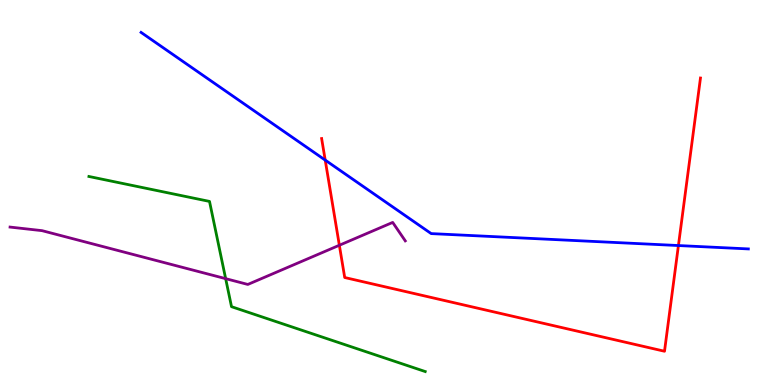[{'lines': ['blue', 'red'], 'intersections': [{'x': 4.2, 'y': 5.84}, {'x': 8.75, 'y': 3.62}]}, {'lines': ['green', 'red'], 'intersections': []}, {'lines': ['purple', 'red'], 'intersections': [{'x': 4.38, 'y': 3.63}]}, {'lines': ['blue', 'green'], 'intersections': []}, {'lines': ['blue', 'purple'], 'intersections': []}, {'lines': ['green', 'purple'], 'intersections': [{'x': 2.91, 'y': 2.76}]}]